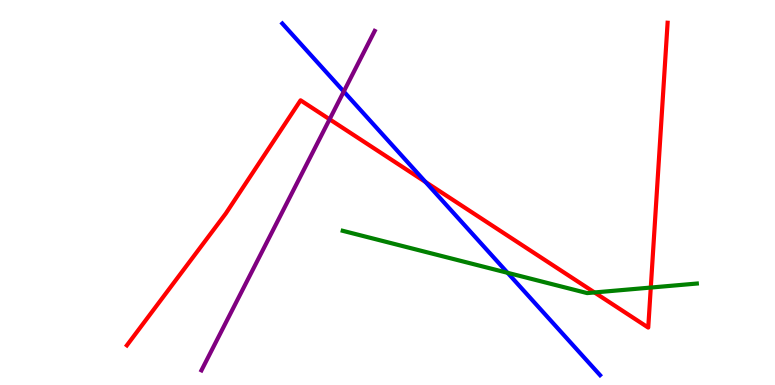[{'lines': ['blue', 'red'], 'intersections': [{'x': 5.49, 'y': 5.27}]}, {'lines': ['green', 'red'], 'intersections': [{'x': 7.67, 'y': 2.4}, {'x': 8.4, 'y': 2.53}]}, {'lines': ['purple', 'red'], 'intersections': [{'x': 4.25, 'y': 6.9}]}, {'lines': ['blue', 'green'], 'intersections': [{'x': 6.55, 'y': 2.91}]}, {'lines': ['blue', 'purple'], 'intersections': [{'x': 4.44, 'y': 7.62}]}, {'lines': ['green', 'purple'], 'intersections': []}]